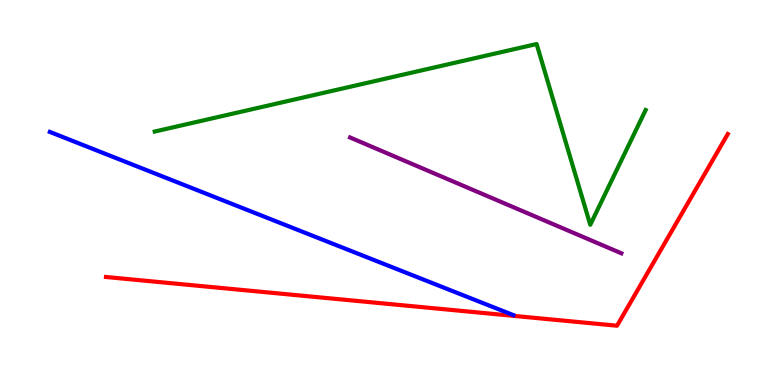[{'lines': ['blue', 'red'], 'intersections': []}, {'lines': ['green', 'red'], 'intersections': []}, {'lines': ['purple', 'red'], 'intersections': []}, {'lines': ['blue', 'green'], 'intersections': []}, {'lines': ['blue', 'purple'], 'intersections': []}, {'lines': ['green', 'purple'], 'intersections': []}]